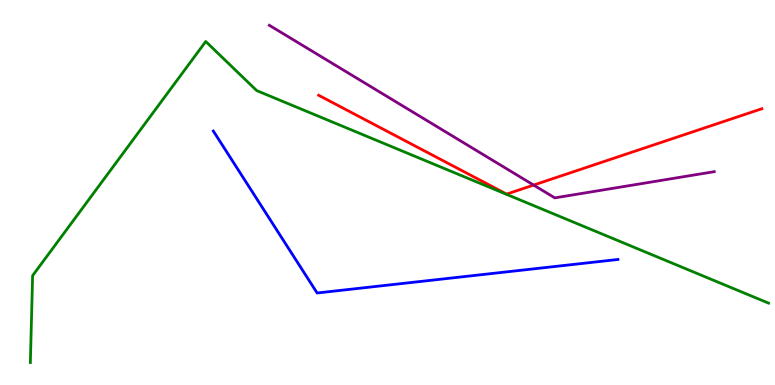[{'lines': ['blue', 'red'], 'intersections': []}, {'lines': ['green', 'red'], 'intersections': []}, {'lines': ['purple', 'red'], 'intersections': [{'x': 6.89, 'y': 5.19}]}, {'lines': ['blue', 'green'], 'intersections': []}, {'lines': ['blue', 'purple'], 'intersections': []}, {'lines': ['green', 'purple'], 'intersections': []}]